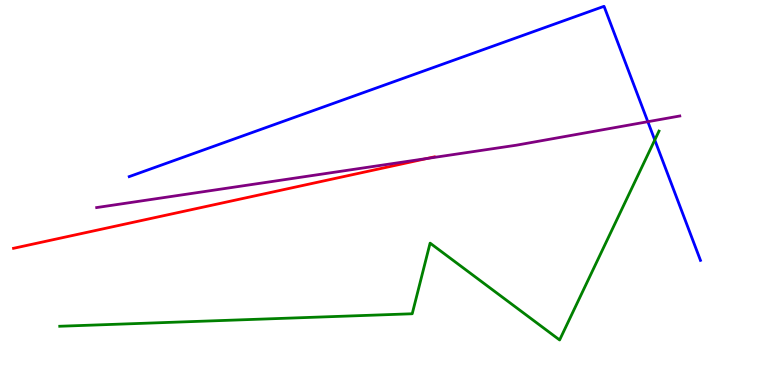[{'lines': ['blue', 'red'], 'intersections': []}, {'lines': ['green', 'red'], 'intersections': []}, {'lines': ['purple', 'red'], 'intersections': [{'x': 5.51, 'y': 5.88}]}, {'lines': ['blue', 'green'], 'intersections': [{'x': 8.45, 'y': 6.36}]}, {'lines': ['blue', 'purple'], 'intersections': [{'x': 8.36, 'y': 6.84}]}, {'lines': ['green', 'purple'], 'intersections': []}]